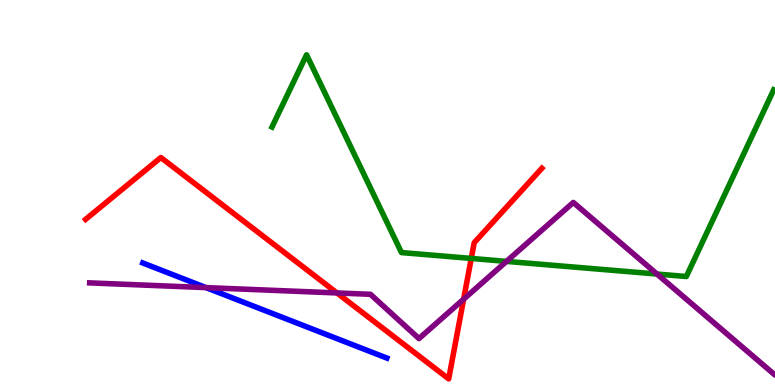[{'lines': ['blue', 'red'], 'intersections': []}, {'lines': ['green', 'red'], 'intersections': [{'x': 6.08, 'y': 3.29}]}, {'lines': ['purple', 'red'], 'intersections': [{'x': 4.35, 'y': 2.39}, {'x': 5.98, 'y': 2.23}]}, {'lines': ['blue', 'green'], 'intersections': []}, {'lines': ['blue', 'purple'], 'intersections': [{'x': 2.66, 'y': 2.53}]}, {'lines': ['green', 'purple'], 'intersections': [{'x': 6.54, 'y': 3.21}, {'x': 8.48, 'y': 2.88}]}]